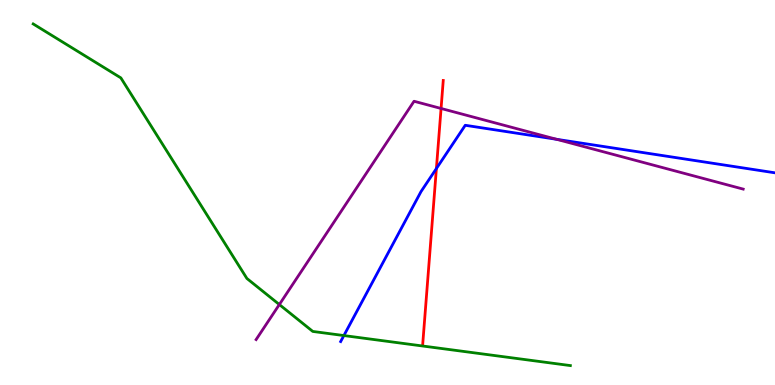[{'lines': ['blue', 'red'], 'intersections': [{'x': 5.63, 'y': 5.62}]}, {'lines': ['green', 'red'], 'intersections': []}, {'lines': ['purple', 'red'], 'intersections': [{'x': 5.69, 'y': 7.18}]}, {'lines': ['blue', 'green'], 'intersections': [{'x': 4.44, 'y': 1.28}]}, {'lines': ['blue', 'purple'], 'intersections': [{'x': 7.18, 'y': 6.38}]}, {'lines': ['green', 'purple'], 'intersections': [{'x': 3.6, 'y': 2.09}]}]